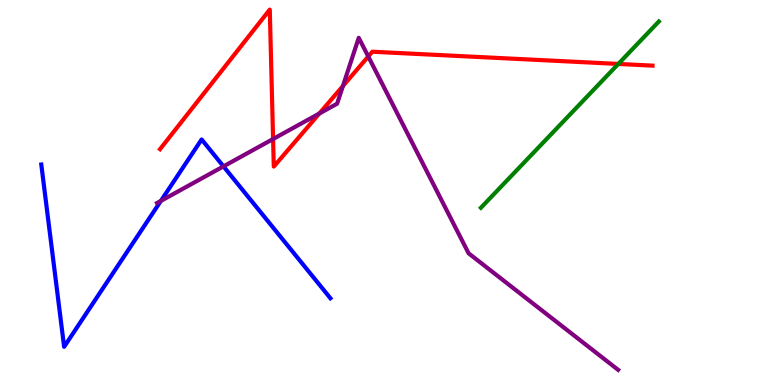[{'lines': ['blue', 'red'], 'intersections': []}, {'lines': ['green', 'red'], 'intersections': [{'x': 7.98, 'y': 8.34}]}, {'lines': ['purple', 'red'], 'intersections': [{'x': 3.52, 'y': 6.39}, {'x': 4.12, 'y': 7.05}, {'x': 4.42, 'y': 7.77}, {'x': 4.75, 'y': 8.53}]}, {'lines': ['blue', 'green'], 'intersections': []}, {'lines': ['blue', 'purple'], 'intersections': [{'x': 2.08, 'y': 4.78}, {'x': 2.88, 'y': 5.68}]}, {'lines': ['green', 'purple'], 'intersections': []}]